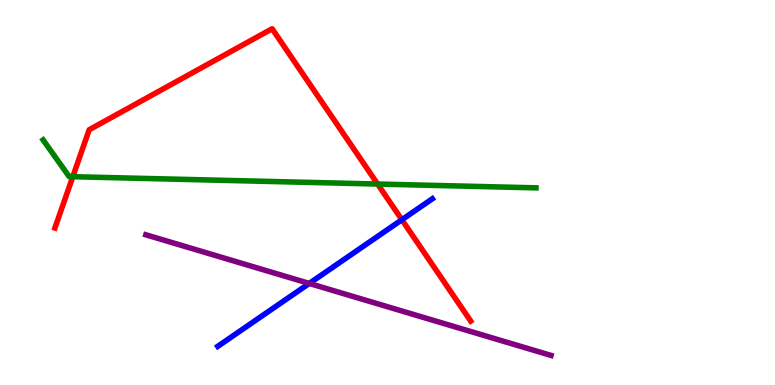[{'lines': ['blue', 'red'], 'intersections': [{'x': 5.19, 'y': 4.29}]}, {'lines': ['green', 'red'], 'intersections': [{'x': 0.939, 'y': 5.41}, {'x': 4.87, 'y': 5.22}]}, {'lines': ['purple', 'red'], 'intersections': []}, {'lines': ['blue', 'green'], 'intersections': []}, {'lines': ['blue', 'purple'], 'intersections': [{'x': 3.99, 'y': 2.64}]}, {'lines': ['green', 'purple'], 'intersections': []}]